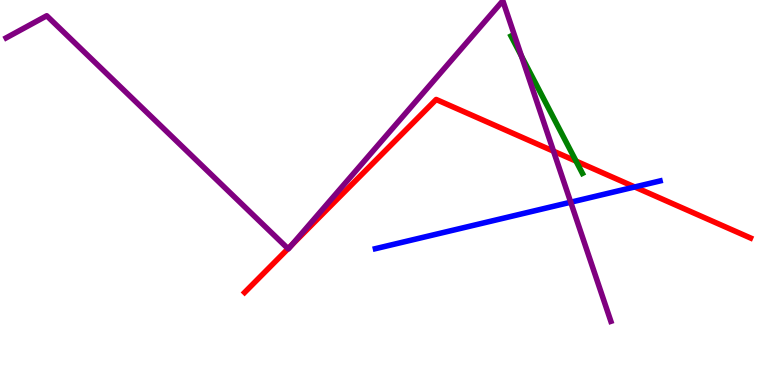[{'lines': ['blue', 'red'], 'intersections': [{'x': 8.19, 'y': 5.14}]}, {'lines': ['green', 'red'], 'intersections': [{'x': 7.43, 'y': 5.82}]}, {'lines': ['purple', 'red'], 'intersections': [{'x': 3.72, 'y': 3.54}, {'x': 3.77, 'y': 3.64}, {'x': 7.14, 'y': 6.07}]}, {'lines': ['blue', 'green'], 'intersections': []}, {'lines': ['blue', 'purple'], 'intersections': [{'x': 7.36, 'y': 4.75}]}, {'lines': ['green', 'purple'], 'intersections': [{'x': 6.73, 'y': 8.54}]}]